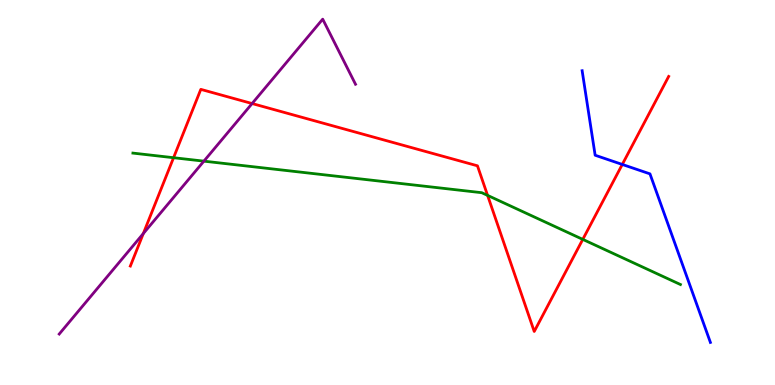[{'lines': ['blue', 'red'], 'intersections': [{'x': 8.03, 'y': 5.73}]}, {'lines': ['green', 'red'], 'intersections': [{'x': 2.24, 'y': 5.9}, {'x': 6.29, 'y': 4.92}, {'x': 7.52, 'y': 3.78}]}, {'lines': ['purple', 'red'], 'intersections': [{'x': 1.85, 'y': 3.93}, {'x': 3.25, 'y': 7.31}]}, {'lines': ['blue', 'green'], 'intersections': []}, {'lines': ['blue', 'purple'], 'intersections': []}, {'lines': ['green', 'purple'], 'intersections': [{'x': 2.63, 'y': 5.81}]}]